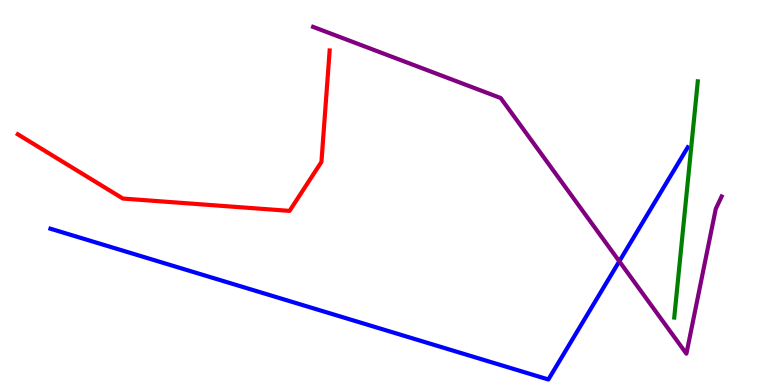[{'lines': ['blue', 'red'], 'intersections': []}, {'lines': ['green', 'red'], 'intersections': []}, {'lines': ['purple', 'red'], 'intersections': []}, {'lines': ['blue', 'green'], 'intersections': []}, {'lines': ['blue', 'purple'], 'intersections': [{'x': 7.99, 'y': 3.21}]}, {'lines': ['green', 'purple'], 'intersections': []}]